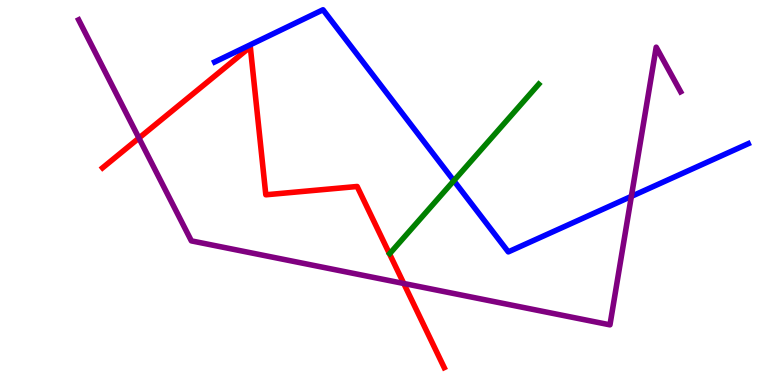[{'lines': ['blue', 'red'], 'intersections': []}, {'lines': ['green', 'red'], 'intersections': []}, {'lines': ['purple', 'red'], 'intersections': [{'x': 1.79, 'y': 6.41}, {'x': 5.21, 'y': 2.64}]}, {'lines': ['blue', 'green'], 'intersections': [{'x': 5.86, 'y': 5.31}]}, {'lines': ['blue', 'purple'], 'intersections': [{'x': 8.15, 'y': 4.9}]}, {'lines': ['green', 'purple'], 'intersections': []}]